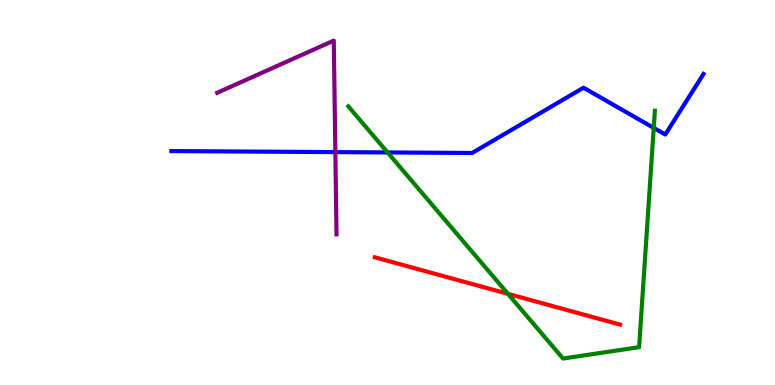[{'lines': ['blue', 'red'], 'intersections': []}, {'lines': ['green', 'red'], 'intersections': [{'x': 6.55, 'y': 2.37}]}, {'lines': ['purple', 'red'], 'intersections': []}, {'lines': ['blue', 'green'], 'intersections': [{'x': 5.0, 'y': 6.04}, {'x': 8.44, 'y': 6.68}]}, {'lines': ['blue', 'purple'], 'intersections': [{'x': 4.33, 'y': 6.05}]}, {'lines': ['green', 'purple'], 'intersections': []}]